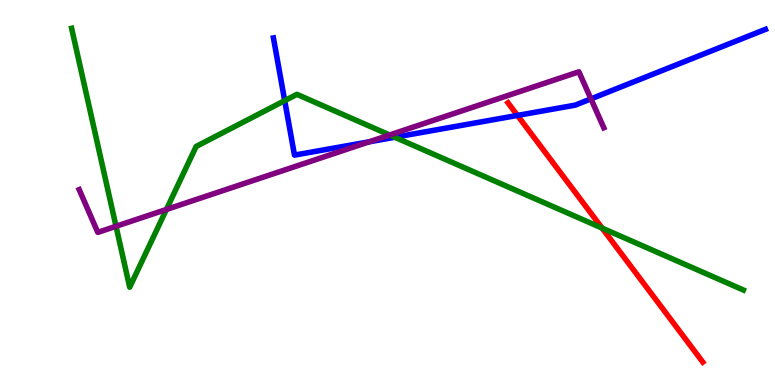[{'lines': ['blue', 'red'], 'intersections': [{'x': 6.68, 'y': 7.0}]}, {'lines': ['green', 'red'], 'intersections': [{'x': 7.77, 'y': 4.08}]}, {'lines': ['purple', 'red'], 'intersections': []}, {'lines': ['blue', 'green'], 'intersections': [{'x': 3.67, 'y': 7.39}, {'x': 5.09, 'y': 6.43}]}, {'lines': ['blue', 'purple'], 'intersections': [{'x': 4.76, 'y': 6.32}, {'x': 7.62, 'y': 7.43}]}, {'lines': ['green', 'purple'], 'intersections': [{'x': 1.5, 'y': 4.12}, {'x': 2.15, 'y': 4.56}, {'x': 5.03, 'y': 6.49}]}]